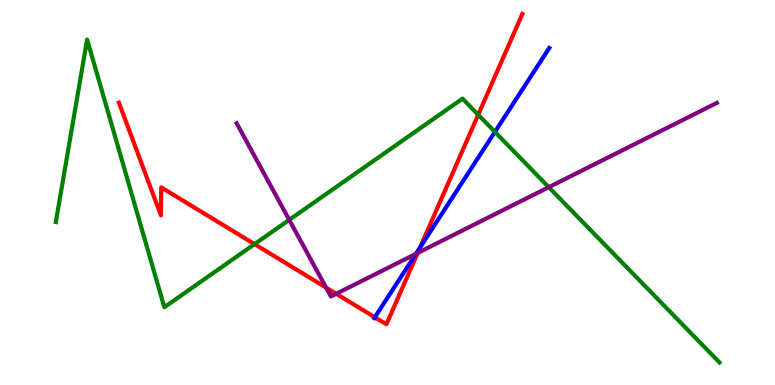[{'lines': ['blue', 'red'], 'intersections': [{'x': 4.84, 'y': 1.76}, {'x': 5.42, 'y': 3.58}]}, {'lines': ['green', 'red'], 'intersections': [{'x': 3.28, 'y': 3.66}, {'x': 6.17, 'y': 7.02}]}, {'lines': ['purple', 'red'], 'intersections': [{'x': 4.21, 'y': 2.53}, {'x': 4.34, 'y': 2.37}, {'x': 5.39, 'y': 3.43}]}, {'lines': ['blue', 'green'], 'intersections': [{'x': 6.39, 'y': 6.57}]}, {'lines': ['blue', 'purple'], 'intersections': [{'x': 5.37, 'y': 3.41}]}, {'lines': ['green', 'purple'], 'intersections': [{'x': 3.73, 'y': 4.29}, {'x': 7.08, 'y': 5.14}]}]